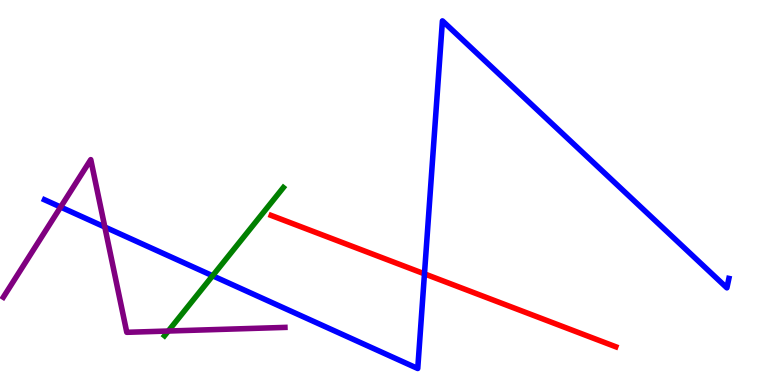[{'lines': ['blue', 'red'], 'intersections': [{'x': 5.48, 'y': 2.89}]}, {'lines': ['green', 'red'], 'intersections': []}, {'lines': ['purple', 'red'], 'intersections': []}, {'lines': ['blue', 'green'], 'intersections': [{'x': 2.74, 'y': 2.84}]}, {'lines': ['blue', 'purple'], 'intersections': [{'x': 0.782, 'y': 4.62}, {'x': 1.35, 'y': 4.1}]}, {'lines': ['green', 'purple'], 'intersections': [{'x': 2.17, 'y': 1.4}]}]